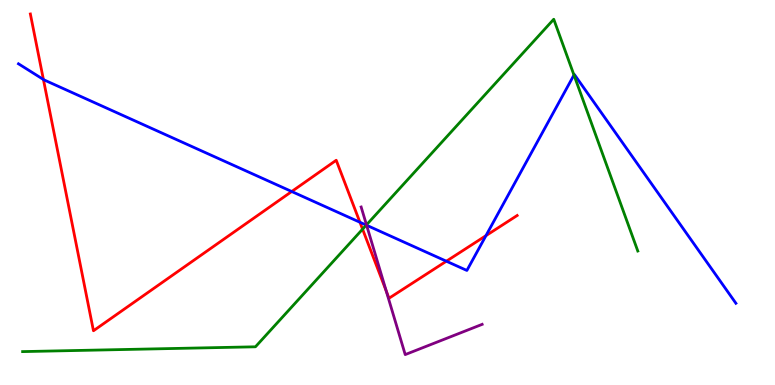[{'lines': ['blue', 'red'], 'intersections': [{'x': 0.56, 'y': 7.94}, {'x': 3.76, 'y': 5.03}, {'x': 4.64, 'y': 4.23}, {'x': 5.76, 'y': 3.22}, {'x': 6.27, 'y': 3.88}]}, {'lines': ['green', 'red'], 'intersections': [{'x': 4.68, 'y': 4.05}]}, {'lines': ['purple', 'red'], 'intersections': [{'x': 4.98, 'y': 2.44}]}, {'lines': ['blue', 'green'], 'intersections': [{'x': 4.73, 'y': 4.15}, {'x': 7.41, 'y': 8.05}]}, {'lines': ['blue', 'purple'], 'intersections': [{'x': 4.73, 'y': 4.15}]}, {'lines': ['green', 'purple'], 'intersections': [{'x': 4.73, 'y': 4.16}]}]